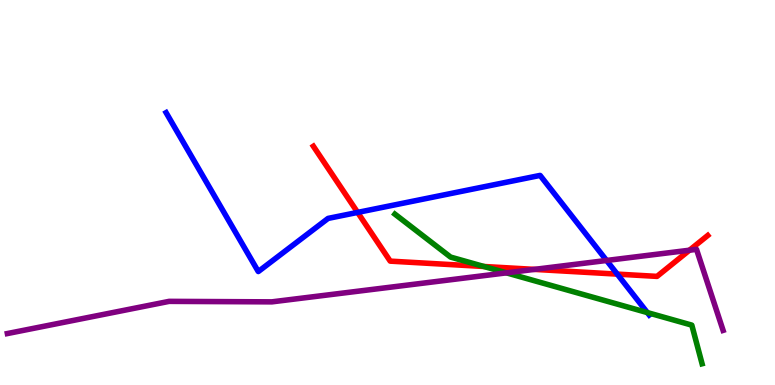[{'lines': ['blue', 'red'], 'intersections': [{'x': 4.61, 'y': 4.48}, {'x': 7.96, 'y': 2.88}]}, {'lines': ['green', 'red'], 'intersections': [{'x': 6.24, 'y': 3.08}]}, {'lines': ['purple', 'red'], 'intersections': [{'x': 6.9, 'y': 3.0}, {'x': 8.9, 'y': 3.5}]}, {'lines': ['blue', 'green'], 'intersections': [{'x': 8.35, 'y': 1.88}]}, {'lines': ['blue', 'purple'], 'intersections': [{'x': 7.83, 'y': 3.23}]}, {'lines': ['green', 'purple'], 'intersections': [{'x': 6.53, 'y': 2.91}]}]